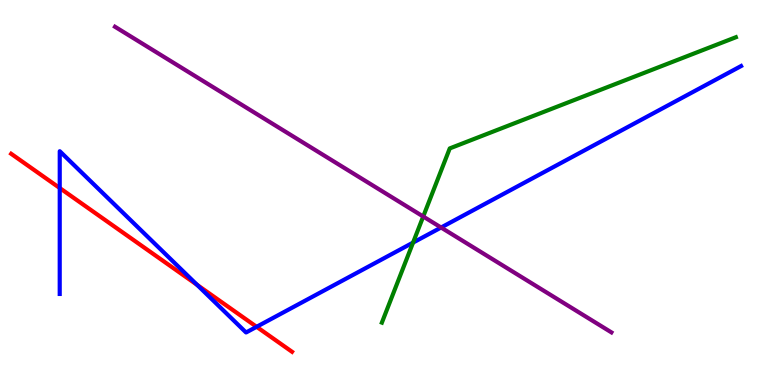[{'lines': ['blue', 'red'], 'intersections': [{'x': 0.771, 'y': 5.12}, {'x': 2.54, 'y': 2.6}, {'x': 3.31, 'y': 1.51}]}, {'lines': ['green', 'red'], 'intersections': []}, {'lines': ['purple', 'red'], 'intersections': []}, {'lines': ['blue', 'green'], 'intersections': [{'x': 5.33, 'y': 3.7}]}, {'lines': ['blue', 'purple'], 'intersections': [{'x': 5.69, 'y': 4.09}]}, {'lines': ['green', 'purple'], 'intersections': [{'x': 5.46, 'y': 4.38}]}]